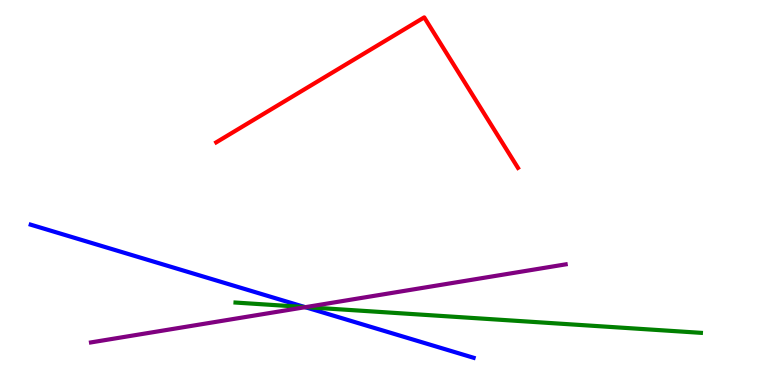[{'lines': ['blue', 'red'], 'intersections': []}, {'lines': ['green', 'red'], 'intersections': []}, {'lines': ['purple', 'red'], 'intersections': []}, {'lines': ['blue', 'green'], 'intersections': [{'x': 3.93, 'y': 2.02}]}, {'lines': ['blue', 'purple'], 'intersections': [{'x': 3.94, 'y': 2.02}]}, {'lines': ['green', 'purple'], 'intersections': [{'x': 3.94, 'y': 2.02}]}]